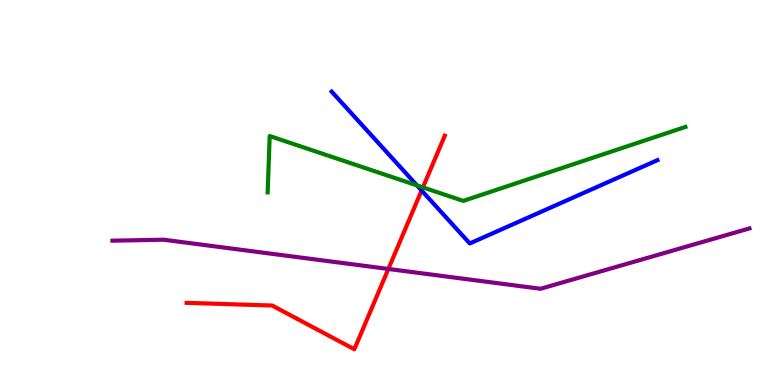[{'lines': ['blue', 'red'], 'intersections': [{'x': 5.44, 'y': 5.05}]}, {'lines': ['green', 'red'], 'intersections': [{'x': 5.46, 'y': 5.13}]}, {'lines': ['purple', 'red'], 'intersections': [{'x': 5.01, 'y': 3.01}]}, {'lines': ['blue', 'green'], 'intersections': [{'x': 5.38, 'y': 5.18}]}, {'lines': ['blue', 'purple'], 'intersections': []}, {'lines': ['green', 'purple'], 'intersections': []}]